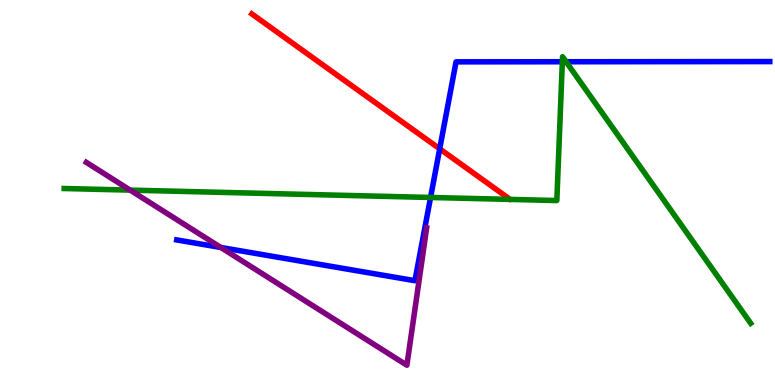[{'lines': ['blue', 'red'], 'intersections': [{'x': 5.67, 'y': 6.13}]}, {'lines': ['green', 'red'], 'intersections': []}, {'lines': ['purple', 'red'], 'intersections': []}, {'lines': ['blue', 'green'], 'intersections': [{'x': 5.56, 'y': 4.87}, {'x': 7.26, 'y': 8.4}, {'x': 7.3, 'y': 8.4}]}, {'lines': ['blue', 'purple'], 'intersections': [{'x': 2.85, 'y': 3.57}]}, {'lines': ['green', 'purple'], 'intersections': [{'x': 1.68, 'y': 5.06}]}]